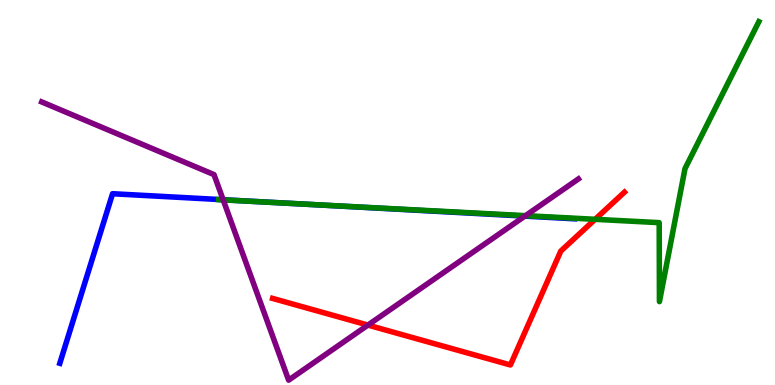[{'lines': ['blue', 'red'], 'intersections': []}, {'lines': ['green', 'red'], 'intersections': [{'x': 7.68, 'y': 4.3}]}, {'lines': ['purple', 'red'], 'intersections': [{'x': 4.75, 'y': 1.56}]}, {'lines': ['blue', 'green'], 'intersections': [{'x': 3.79, 'y': 4.71}]}, {'lines': ['blue', 'purple'], 'intersections': [{'x': 2.88, 'y': 4.81}, {'x': 6.77, 'y': 4.39}]}, {'lines': ['green', 'purple'], 'intersections': [{'x': 2.88, 'y': 4.81}, {'x': 6.78, 'y': 4.4}]}]